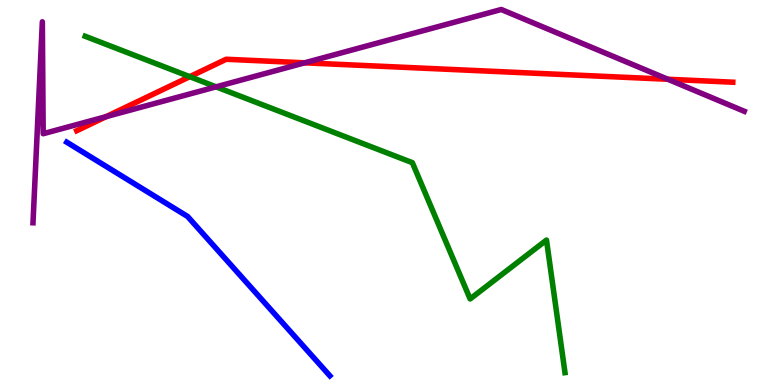[{'lines': ['blue', 'red'], 'intersections': []}, {'lines': ['green', 'red'], 'intersections': [{'x': 2.45, 'y': 8.01}]}, {'lines': ['purple', 'red'], 'intersections': [{'x': 1.37, 'y': 6.97}, {'x': 3.93, 'y': 8.37}, {'x': 8.62, 'y': 7.94}]}, {'lines': ['blue', 'green'], 'intersections': []}, {'lines': ['blue', 'purple'], 'intersections': []}, {'lines': ['green', 'purple'], 'intersections': [{'x': 2.79, 'y': 7.74}]}]